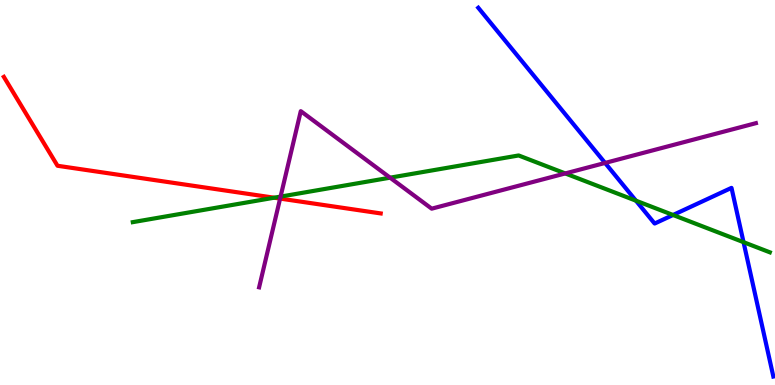[{'lines': ['blue', 'red'], 'intersections': []}, {'lines': ['green', 'red'], 'intersections': [{'x': 3.54, 'y': 4.86}]}, {'lines': ['purple', 'red'], 'intersections': [{'x': 3.61, 'y': 4.84}]}, {'lines': ['blue', 'green'], 'intersections': [{'x': 8.21, 'y': 4.79}, {'x': 8.68, 'y': 4.42}, {'x': 9.59, 'y': 3.71}]}, {'lines': ['blue', 'purple'], 'intersections': [{'x': 7.81, 'y': 5.77}]}, {'lines': ['green', 'purple'], 'intersections': [{'x': 3.62, 'y': 4.89}, {'x': 5.03, 'y': 5.38}, {'x': 7.29, 'y': 5.5}]}]